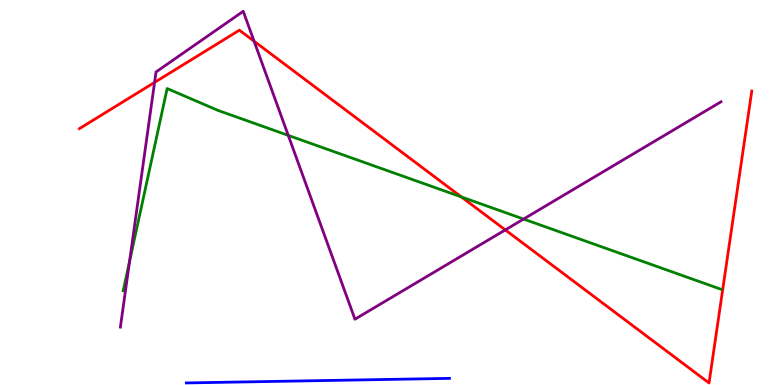[{'lines': ['blue', 'red'], 'intersections': []}, {'lines': ['green', 'red'], 'intersections': [{'x': 5.95, 'y': 4.88}]}, {'lines': ['purple', 'red'], 'intersections': [{'x': 1.99, 'y': 7.86}, {'x': 3.28, 'y': 8.93}, {'x': 6.52, 'y': 4.03}]}, {'lines': ['blue', 'green'], 'intersections': []}, {'lines': ['blue', 'purple'], 'intersections': []}, {'lines': ['green', 'purple'], 'intersections': [{'x': 1.67, 'y': 3.21}, {'x': 3.72, 'y': 6.48}, {'x': 6.76, 'y': 4.31}]}]